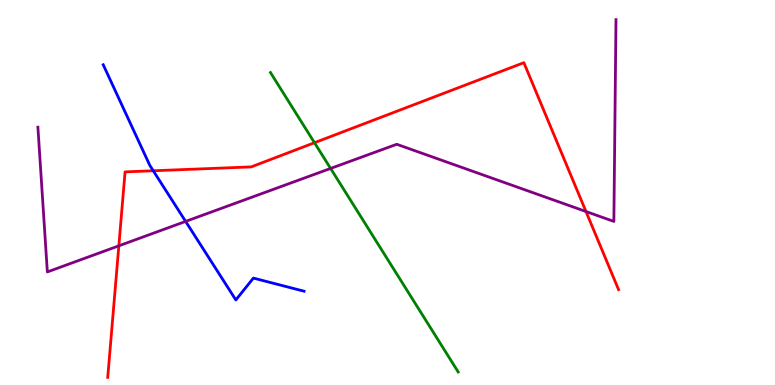[{'lines': ['blue', 'red'], 'intersections': [{'x': 1.98, 'y': 5.56}]}, {'lines': ['green', 'red'], 'intersections': [{'x': 4.06, 'y': 6.29}]}, {'lines': ['purple', 'red'], 'intersections': [{'x': 1.53, 'y': 3.62}, {'x': 7.56, 'y': 4.51}]}, {'lines': ['blue', 'green'], 'intersections': []}, {'lines': ['blue', 'purple'], 'intersections': [{'x': 2.4, 'y': 4.25}]}, {'lines': ['green', 'purple'], 'intersections': [{'x': 4.27, 'y': 5.62}]}]